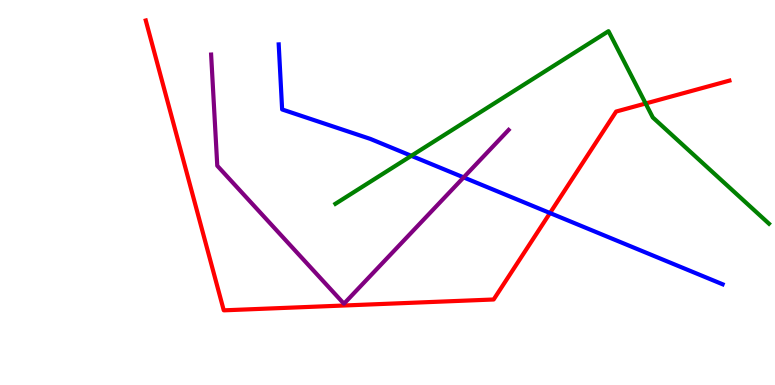[{'lines': ['blue', 'red'], 'intersections': [{'x': 7.1, 'y': 4.47}]}, {'lines': ['green', 'red'], 'intersections': [{'x': 8.33, 'y': 7.31}]}, {'lines': ['purple', 'red'], 'intersections': []}, {'lines': ['blue', 'green'], 'intersections': [{'x': 5.31, 'y': 5.95}]}, {'lines': ['blue', 'purple'], 'intersections': [{'x': 5.98, 'y': 5.39}]}, {'lines': ['green', 'purple'], 'intersections': []}]